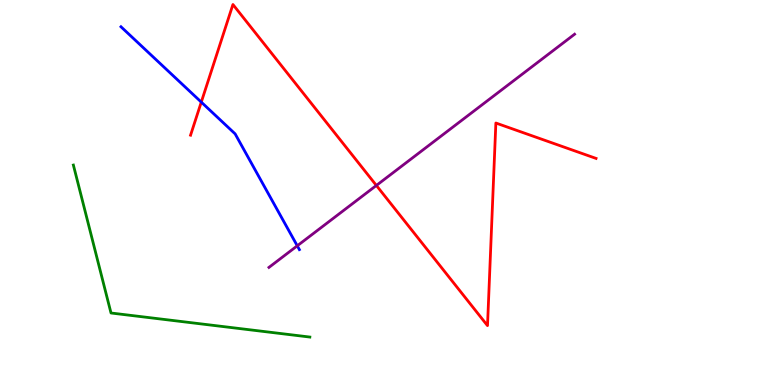[{'lines': ['blue', 'red'], 'intersections': [{'x': 2.6, 'y': 7.35}]}, {'lines': ['green', 'red'], 'intersections': []}, {'lines': ['purple', 'red'], 'intersections': [{'x': 4.86, 'y': 5.18}]}, {'lines': ['blue', 'green'], 'intersections': []}, {'lines': ['blue', 'purple'], 'intersections': [{'x': 3.84, 'y': 3.62}]}, {'lines': ['green', 'purple'], 'intersections': []}]